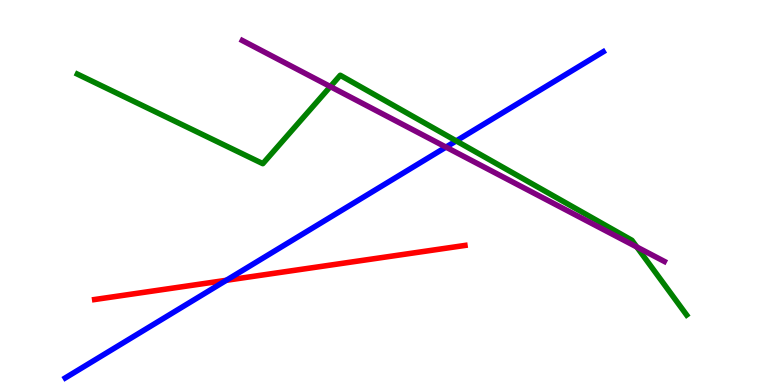[{'lines': ['blue', 'red'], 'intersections': [{'x': 2.92, 'y': 2.72}]}, {'lines': ['green', 'red'], 'intersections': []}, {'lines': ['purple', 'red'], 'intersections': []}, {'lines': ['blue', 'green'], 'intersections': [{'x': 5.89, 'y': 6.34}]}, {'lines': ['blue', 'purple'], 'intersections': [{'x': 5.75, 'y': 6.18}]}, {'lines': ['green', 'purple'], 'intersections': [{'x': 4.26, 'y': 7.75}, {'x': 8.22, 'y': 3.58}]}]